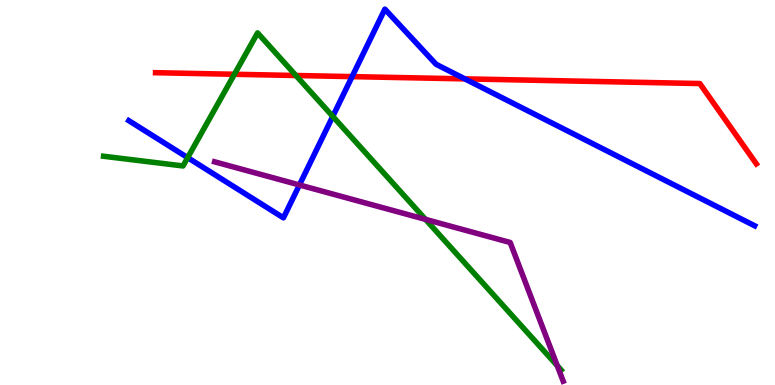[{'lines': ['blue', 'red'], 'intersections': [{'x': 4.54, 'y': 8.01}, {'x': 6.0, 'y': 7.95}]}, {'lines': ['green', 'red'], 'intersections': [{'x': 3.02, 'y': 8.07}, {'x': 3.82, 'y': 8.04}]}, {'lines': ['purple', 'red'], 'intersections': []}, {'lines': ['blue', 'green'], 'intersections': [{'x': 2.42, 'y': 5.91}, {'x': 4.29, 'y': 6.98}]}, {'lines': ['blue', 'purple'], 'intersections': [{'x': 3.86, 'y': 5.2}]}, {'lines': ['green', 'purple'], 'intersections': [{'x': 5.49, 'y': 4.3}, {'x': 7.19, 'y': 0.502}]}]